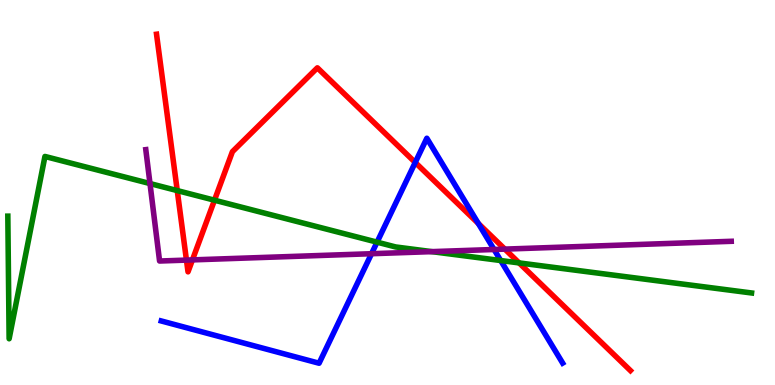[{'lines': ['blue', 'red'], 'intersections': [{'x': 5.36, 'y': 5.78}, {'x': 6.17, 'y': 4.2}]}, {'lines': ['green', 'red'], 'intersections': [{'x': 2.29, 'y': 5.05}, {'x': 2.77, 'y': 4.8}, {'x': 6.7, 'y': 3.17}]}, {'lines': ['purple', 'red'], 'intersections': [{'x': 2.41, 'y': 3.24}, {'x': 2.48, 'y': 3.25}, {'x': 6.51, 'y': 3.53}]}, {'lines': ['blue', 'green'], 'intersections': [{'x': 4.87, 'y': 3.71}, {'x': 6.46, 'y': 3.23}]}, {'lines': ['blue', 'purple'], 'intersections': [{'x': 4.79, 'y': 3.41}, {'x': 6.37, 'y': 3.52}]}, {'lines': ['green', 'purple'], 'intersections': [{'x': 1.94, 'y': 5.23}, {'x': 5.57, 'y': 3.46}]}]